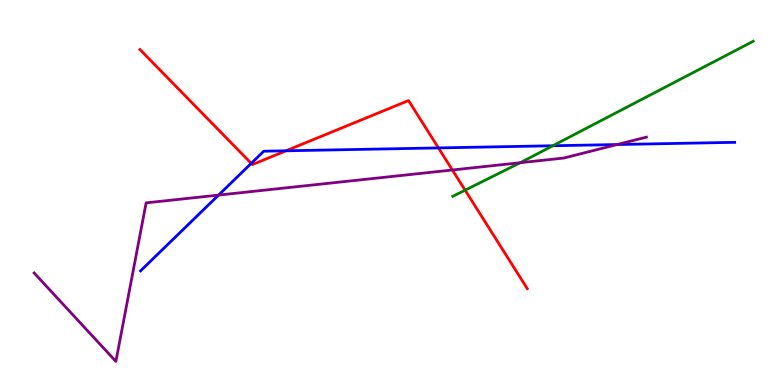[{'lines': ['blue', 'red'], 'intersections': [{'x': 3.24, 'y': 5.76}, {'x': 3.69, 'y': 6.08}, {'x': 5.66, 'y': 6.16}]}, {'lines': ['green', 'red'], 'intersections': [{'x': 6.0, 'y': 5.06}]}, {'lines': ['purple', 'red'], 'intersections': [{'x': 5.84, 'y': 5.58}]}, {'lines': ['blue', 'green'], 'intersections': [{'x': 7.13, 'y': 6.21}]}, {'lines': ['blue', 'purple'], 'intersections': [{'x': 2.82, 'y': 4.93}, {'x': 7.96, 'y': 6.25}]}, {'lines': ['green', 'purple'], 'intersections': [{'x': 6.71, 'y': 5.77}]}]